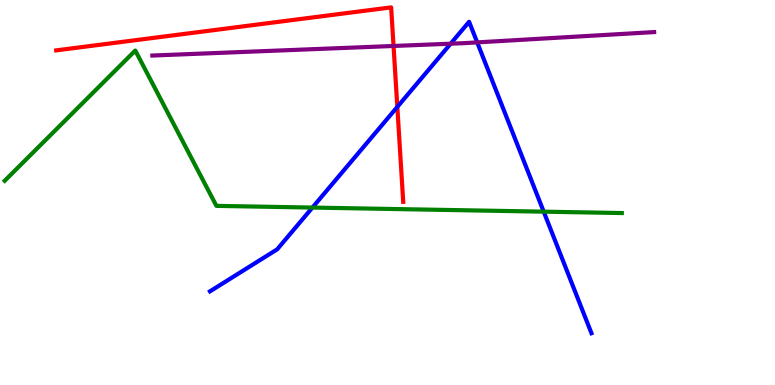[{'lines': ['blue', 'red'], 'intersections': [{'x': 5.13, 'y': 7.22}]}, {'lines': ['green', 'red'], 'intersections': []}, {'lines': ['purple', 'red'], 'intersections': [{'x': 5.08, 'y': 8.81}]}, {'lines': ['blue', 'green'], 'intersections': [{'x': 4.03, 'y': 4.61}, {'x': 7.02, 'y': 4.5}]}, {'lines': ['blue', 'purple'], 'intersections': [{'x': 5.81, 'y': 8.86}, {'x': 6.16, 'y': 8.9}]}, {'lines': ['green', 'purple'], 'intersections': []}]